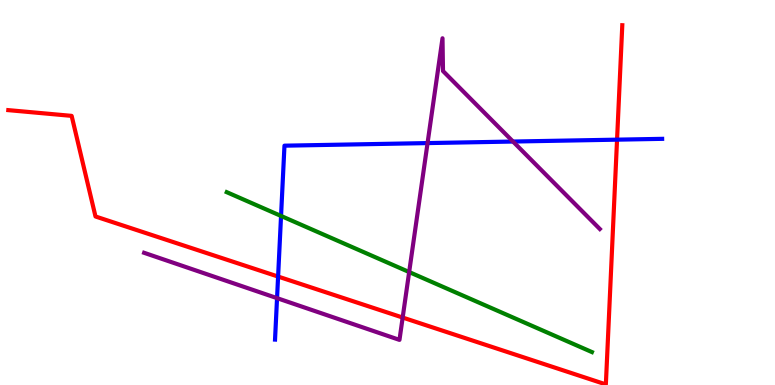[{'lines': ['blue', 'red'], 'intersections': [{'x': 3.59, 'y': 2.82}, {'x': 7.96, 'y': 6.37}]}, {'lines': ['green', 'red'], 'intersections': []}, {'lines': ['purple', 'red'], 'intersections': [{'x': 5.2, 'y': 1.75}]}, {'lines': ['blue', 'green'], 'intersections': [{'x': 3.63, 'y': 4.39}]}, {'lines': ['blue', 'purple'], 'intersections': [{'x': 3.57, 'y': 2.26}, {'x': 5.52, 'y': 6.28}, {'x': 6.62, 'y': 6.32}]}, {'lines': ['green', 'purple'], 'intersections': [{'x': 5.28, 'y': 2.93}]}]